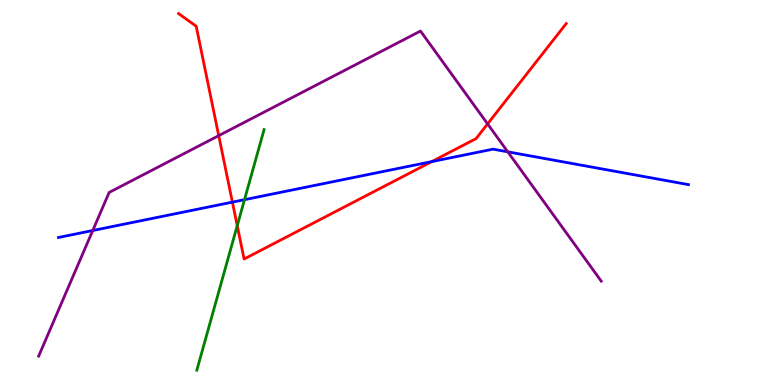[{'lines': ['blue', 'red'], 'intersections': [{'x': 3.0, 'y': 4.75}, {'x': 5.57, 'y': 5.8}]}, {'lines': ['green', 'red'], 'intersections': [{'x': 3.06, 'y': 4.14}]}, {'lines': ['purple', 'red'], 'intersections': [{'x': 2.82, 'y': 6.48}, {'x': 6.29, 'y': 6.78}]}, {'lines': ['blue', 'green'], 'intersections': [{'x': 3.15, 'y': 4.81}]}, {'lines': ['blue', 'purple'], 'intersections': [{'x': 1.2, 'y': 4.01}, {'x': 6.55, 'y': 6.06}]}, {'lines': ['green', 'purple'], 'intersections': []}]